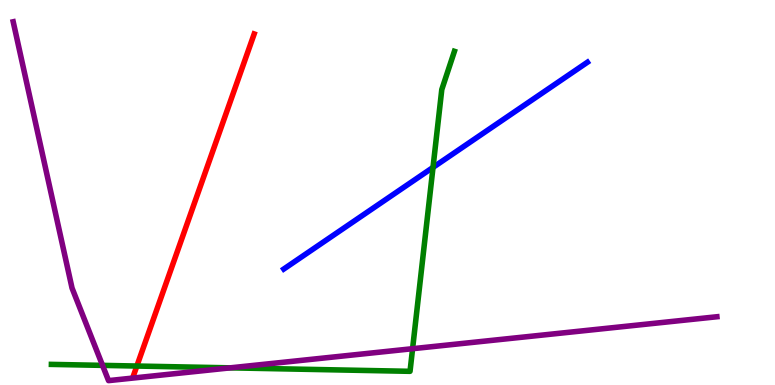[{'lines': ['blue', 'red'], 'intersections': []}, {'lines': ['green', 'red'], 'intersections': [{'x': 1.77, 'y': 0.492}]}, {'lines': ['purple', 'red'], 'intersections': []}, {'lines': ['blue', 'green'], 'intersections': [{'x': 5.59, 'y': 5.65}]}, {'lines': ['blue', 'purple'], 'intersections': []}, {'lines': ['green', 'purple'], 'intersections': [{'x': 1.32, 'y': 0.51}, {'x': 2.97, 'y': 0.446}, {'x': 5.32, 'y': 0.943}]}]